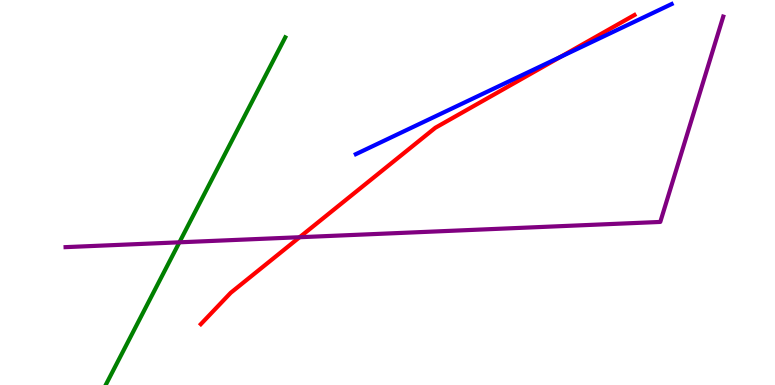[{'lines': ['blue', 'red'], 'intersections': [{'x': 7.23, 'y': 8.52}]}, {'lines': ['green', 'red'], 'intersections': []}, {'lines': ['purple', 'red'], 'intersections': [{'x': 3.87, 'y': 3.84}]}, {'lines': ['blue', 'green'], 'intersections': []}, {'lines': ['blue', 'purple'], 'intersections': []}, {'lines': ['green', 'purple'], 'intersections': [{'x': 2.31, 'y': 3.71}]}]